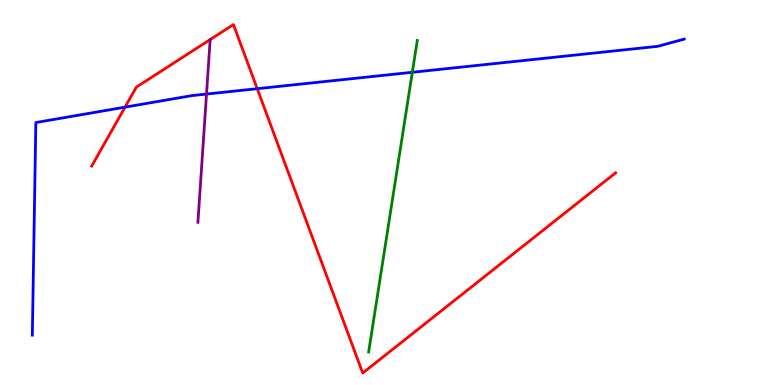[{'lines': ['blue', 'red'], 'intersections': [{'x': 1.61, 'y': 7.22}, {'x': 3.32, 'y': 7.7}]}, {'lines': ['green', 'red'], 'intersections': []}, {'lines': ['purple', 'red'], 'intersections': []}, {'lines': ['blue', 'green'], 'intersections': [{'x': 5.32, 'y': 8.12}]}, {'lines': ['blue', 'purple'], 'intersections': [{'x': 2.66, 'y': 7.56}]}, {'lines': ['green', 'purple'], 'intersections': []}]